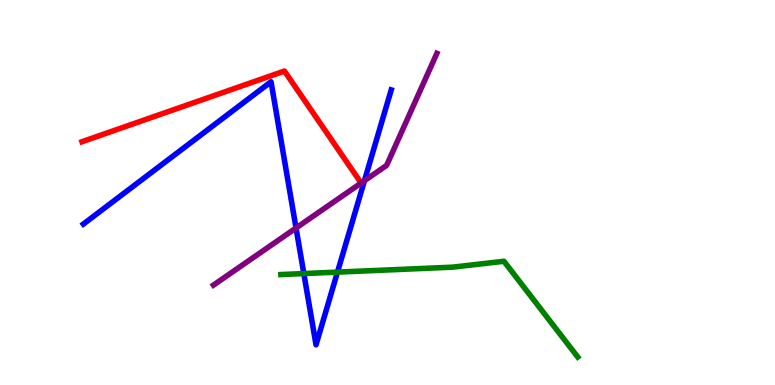[{'lines': ['blue', 'red'], 'intersections': []}, {'lines': ['green', 'red'], 'intersections': []}, {'lines': ['purple', 'red'], 'intersections': []}, {'lines': ['blue', 'green'], 'intersections': [{'x': 3.92, 'y': 2.89}, {'x': 4.35, 'y': 2.93}]}, {'lines': ['blue', 'purple'], 'intersections': [{'x': 3.82, 'y': 4.08}, {'x': 4.7, 'y': 5.31}]}, {'lines': ['green', 'purple'], 'intersections': []}]